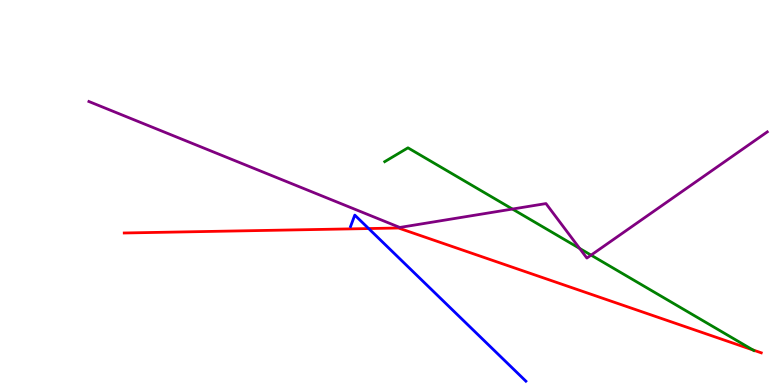[{'lines': ['blue', 'red'], 'intersections': [{'x': 4.76, 'y': 4.06}]}, {'lines': ['green', 'red'], 'intersections': [{'x': 9.71, 'y': 0.911}]}, {'lines': ['purple', 'red'], 'intersections': []}, {'lines': ['blue', 'green'], 'intersections': []}, {'lines': ['blue', 'purple'], 'intersections': []}, {'lines': ['green', 'purple'], 'intersections': [{'x': 6.61, 'y': 4.57}, {'x': 7.48, 'y': 3.55}, {'x': 7.63, 'y': 3.37}]}]